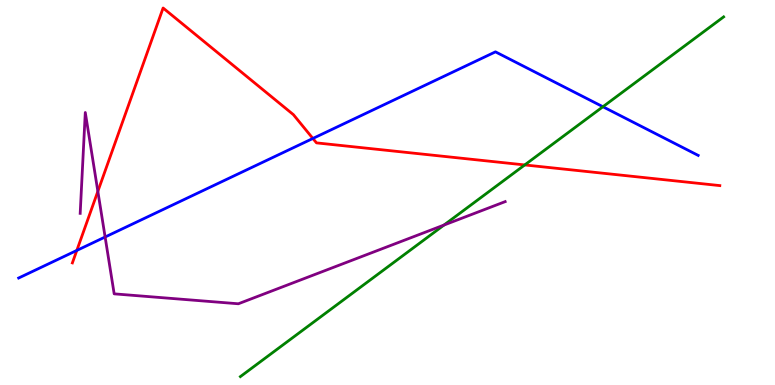[{'lines': ['blue', 'red'], 'intersections': [{'x': 0.991, 'y': 3.5}, {'x': 4.04, 'y': 6.4}]}, {'lines': ['green', 'red'], 'intersections': [{'x': 6.77, 'y': 5.72}]}, {'lines': ['purple', 'red'], 'intersections': [{'x': 1.26, 'y': 5.03}]}, {'lines': ['blue', 'green'], 'intersections': [{'x': 7.78, 'y': 7.23}]}, {'lines': ['blue', 'purple'], 'intersections': [{'x': 1.36, 'y': 3.84}]}, {'lines': ['green', 'purple'], 'intersections': [{'x': 5.73, 'y': 4.15}]}]